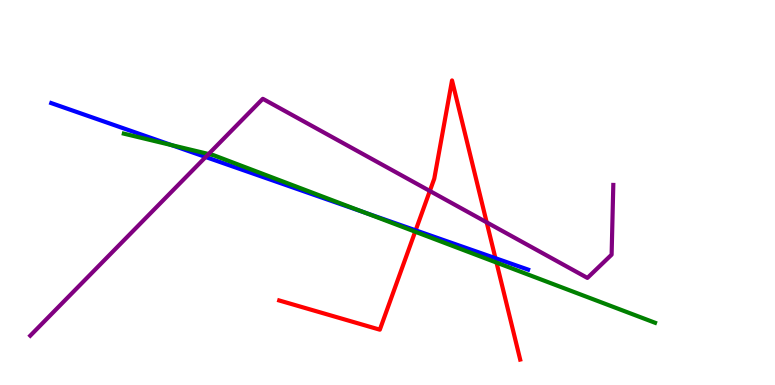[{'lines': ['blue', 'red'], 'intersections': [{'x': 5.36, 'y': 4.02}, {'x': 6.39, 'y': 3.29}]}, {'lines': ['green', 'red'], 'intersections': [{'x': 5.36, 'y': 3.98}, {'x': 6.41, 'y': 3.18}]}, {'lines': ['purple', 'red'], 'intersections': [{'x': 5.55, 'y': 5.04}, {'x': 6.28, 'y': 4.22}]}, {'lines': ['blue', 'green'], 'intersections': [{'x': 2.22, 'y': 6.23}, {'x': 4.7, 'y': 4.48}]}, {'lines': ['blue', 'purple'], 'intersections': [{'x': 2.65, 'y': 5.92}]}, {'lines': ['green', 'purple'], 'intersections': [{'x': 2.69, 'y': 6.0}]}]